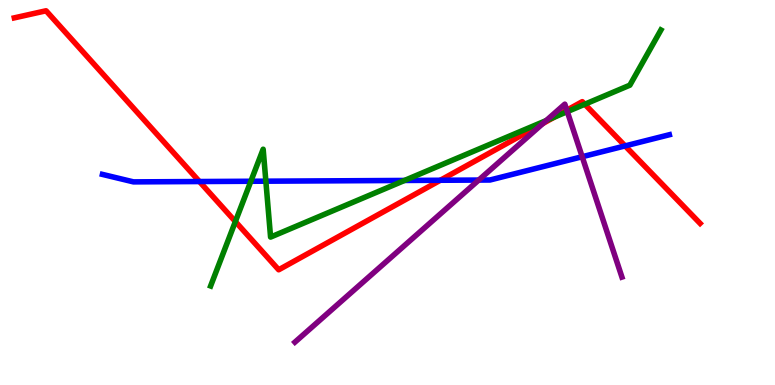[{'lines': ['blue', 'red'], 'intersections': [{'x': 2.57, 'y': 5.28}, {'x': 5.68, 'y': 5.32}, {'x': 8.07, 'y': 6.21}]}, {'lines': ['green', 'red'], 'intersections': [{'x': 3.04, 'y': 4.25}, {'x': 7.15, 'y': 6.96}, {'x': 7.55, 'y': 7.29}]}, {'lines': ['purple', 'red'], 'intersections': [{'x': 7.01, 'y': 6.79}, {'x': 7.31, 'y': 7.14}]}, {'lines': ['blue', 'green'], 'intersections': [{'x': 3.24, 'y': 5.29}, {'x': 3.43, 'y': 5.29}, {'x': 5.22, 'y': 5.31}]}, {'lines': ['blue', 'purple'], 'intersections': [{'x': 6.18, 'y': 5.32}, {'x': 7.51, 'y': 5.93}]}, {'lines': ['green', 'purple'], 'intersections': [{'x': 7.05, 'y': 6.87}, {'x': 7.32, 'y': 7.1}]}]